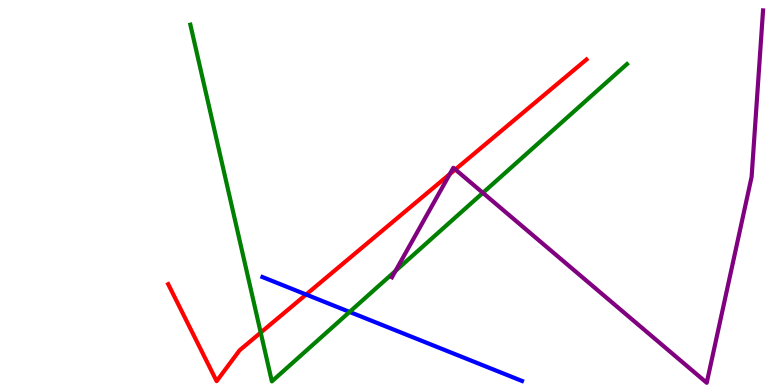[{'lines': ['blue', 'red'], 'intersections': [{'x': 3.95, 'y': 2.35}]}, {'lines': ['green', 'red'], 'intersections': [{'x': 3.36, 'y': 1.36}]}, {'lines': ['purple', 'red'], 'intersections': [{'x': 5.8, 'y': 5.48}, {'x': 5.87, 'y': 5.6}]}, {'lines': ['blue', 'green'], 'intersections': [{'x': 4.51, 'y': 1.9}]}, {'lines': ['blue', 'purple'], 'intersections': []}, {'lines': ['green', 'purple'], 'intersections': [{'x': 5.1, 'y': 2.96}, {'x': 6.23, 'y': 4.99}]}]